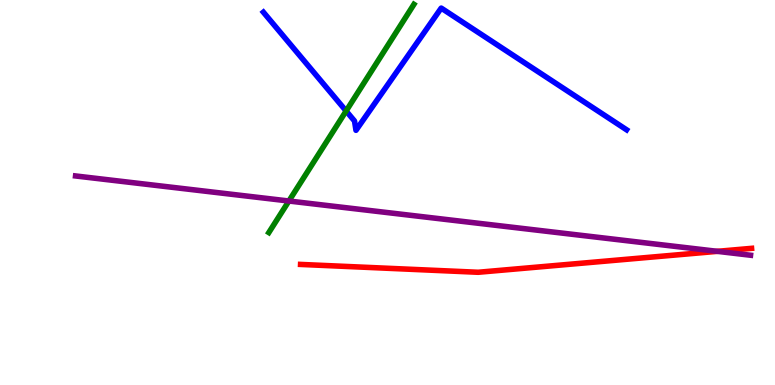[{'lines': ['blue', 'red'], 'intersections': []}, {'lines': ['green', 'red'], 'intersections': []}, {'lines': ['purple', 'red'], 'intersections': [{'x': 9.26, 'y': 3.47}]}, {'lines': ['blue', 'green'], 'intersections': [{'x': 4.47, 'y': 7.12}]}, {'lines': ['blue', 'purple'], 'intersections': []}, {'lines': ['green', 'purple'], 'intersections': [{'x': 3.73, 'y': 4.78}]}]